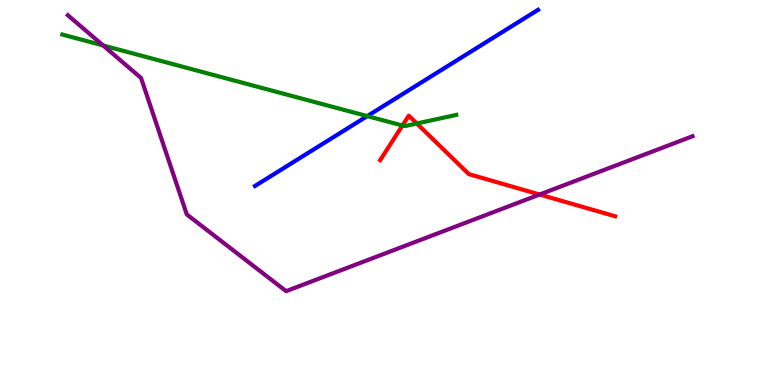[{'lines': ['blue', 'red'], 'intersections': []}, {'lines': ['green', 'red'], 'intersections': [{'x': 5.19, 'y': 6.74}, {'x': 5.38, 'y': 6.79}]}, {'lines': ['purple', 'red'], 'intersections': [{'x': 6.96, 'y': 4.95}]}, {'lines': ['blue', 'green'], 'intersections': [{'x': 4.74, 'y': 6.98}]}, {'lines': ['blue', 'purple'], 'intersections': []}, {'lines': ['green', 'purple'], 'intersections': [{'x': 1.33, 'y': 8.82}]}]